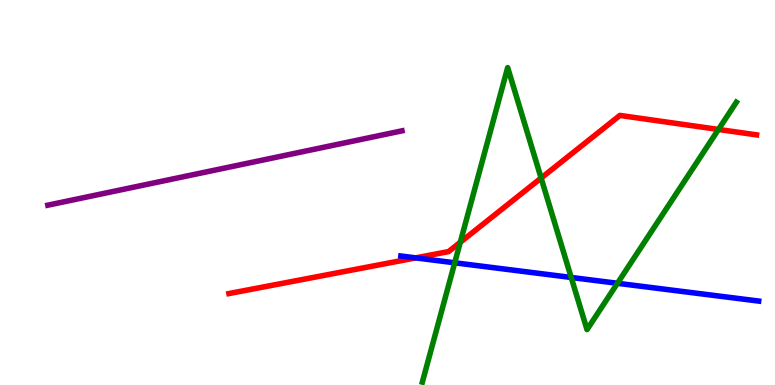[{'lines': ['blue', 'red'], 'intersections': [{'x': 5.36, 'y': 3.3}]}, {'lines': ['green', 'red'], 'intersections': [{'x': 5.94, 'y': 3.71}, {'x': 6.98, 'y': 5.38}, {'x': 9.27, 'y': 6.64}]}, {'lines': ['purple', 'red'], 'intersections': []}, {'lines': ['blue', 'green'], 'intersections': [{'x': 5.87, 'y': 3.17}, {'x': 7.37, 'y': 2.79}, {'x': 7.97, 'y': 2.64}]}, {'lines': ['blue', 'purple'], 'intersections': []}, {'lines': ['green', 'purple'], 'intersections': []}]